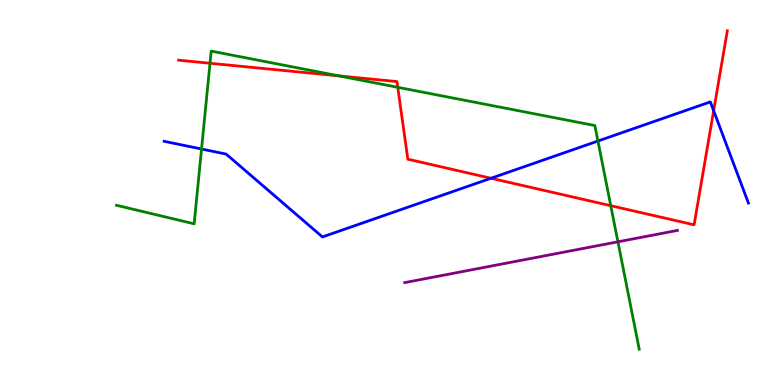[{'lines': ['blue', 'red'], 'intersections': [{'x': 6.34, 'y': 5.37}, {'x': 9.21, 'y': 7.12}]}, {'lines': ['green', 'red'], 'intersections': [{'x': 2.71, 'y': 8.36}, {'x': 4.37, 'y': 8.03}, {'x': 5.13, 'y': 7.73}, {'x': 7.88, 'y': 4.66}]}, {'lines': ['purple', 'red'], 'intersections': []}, {'lines': ['blue', 'green'], 'intersections': [{'x': 2.6, 'y': 6.13}, {'x': 7.72, 'y': 6.34}]}, {'lines': ['blue', 'purple'], 'intersections': []}, {'lines': ['green', 'purple'], 'intersections': [{'x': 7.97, 'y': 3.72}]}]